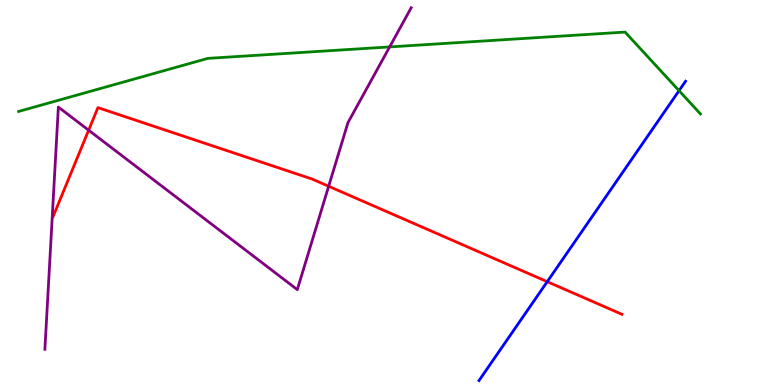[{'lines': ['blue', 'red'], 'intersections': [{'x': 7.06, 'y': 2.68}]}, {'lines': ['green', 'red'], 'intersections': []}, {'lines': ['purple', 'red'], 'intersections': [{'x': 1.14, 'y': 6.62}, {'x': 4.24, 'y': 5.16}]}, {'lines': ['blue', 'green'], 'intersections': [{'x': 8.76, 'y': 7.64}]}, {'lines': ['blue', 'purple'], 'intersections': []}, {'lines': ['green', 'purple'], 'intersections': [{'x': 5.03, 'y': 8.78}]}]